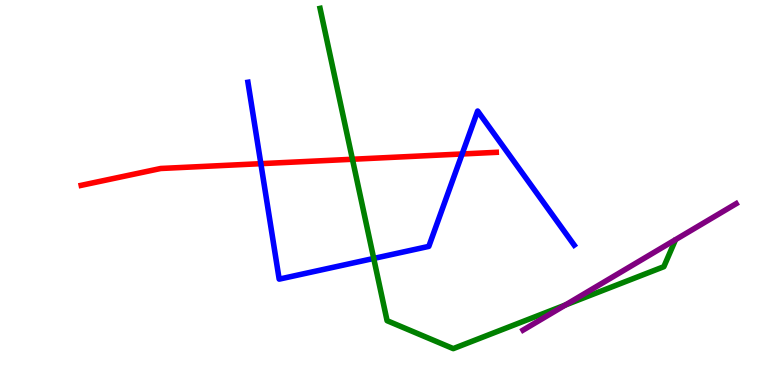[{'lines': ['blue', 'red'], 'intersections': [{'x': 3.37, 'y': 5.75}, {'x': 5.96, 'y': 6.0}]}, {'lines': ['green', 'red'], 'intersections': [{'x': 4.55, 'y': 5.86}]}, {'lines': ['purple', 'red'], 'intersections': []}, {'lines': ['blue', 'green'], 'intersections': [{'x': 4.82, 'y': 3.29}]}, {'lines': ['blue', 'purple'], 'intersections': []}, {'lines': ['green', 'purple'], 'intersections': [{'x': 7.3, 'y': 2.08}]}]